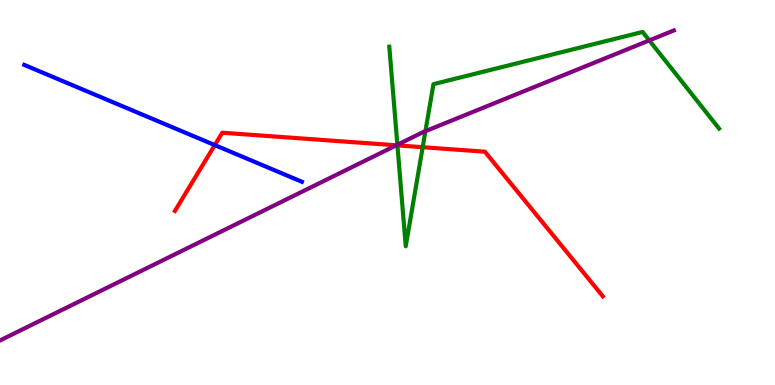[{'lines': ['blue', 'red'], 'intersections': [{'x': 2.77, 'y': 6.23}]}, {'lines': ['green', 'red'], 'intersections': [{'x': 5.13, 'y': 6.22}, {'x': 5.45, 'y': 6.18}]}, {'lines': ['purple', 'red'], 'intersections': [{'x': 5.11, 'y': 6.23}]}, {'lines': ['blue', 'green'], 'intersections': []}, {'lines': ['blue', 'purple'], 'intersections': []}, {'lines': ['green', 'purple'], 'intersections': [{'x': 5.13, 'y': 6.24}, {'x': 5.49, 'y': 6.59}, {'x': 8.38, 'y': 8.95}]}]